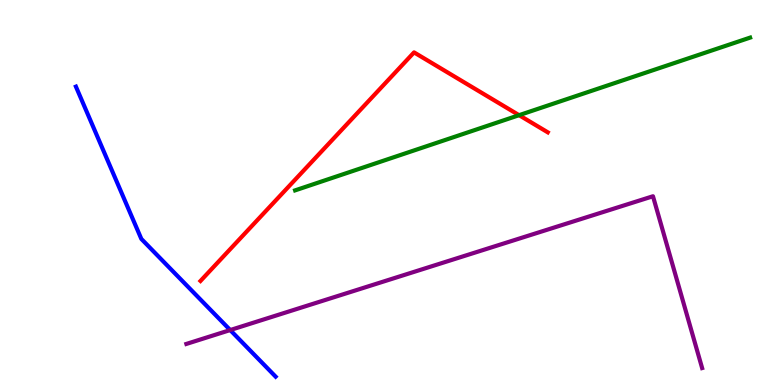[{'lines': ['blue', 'red'], 'intersections': []}, {'lines': ['green', 'red'], 'intersections': [{'x': 6.7, 'y': 7.01}]}, {'lines': ['purple', 'red'], 'intersections': []}, {'lines': ['blue', 'green'], 'intersections': []}, {'lines': ['blue', 'purple'], 'intersections': [{'x': 2.97, 'y': 1.43}]}, {'lines': ['green', 'purple'], 'intersections': []}]